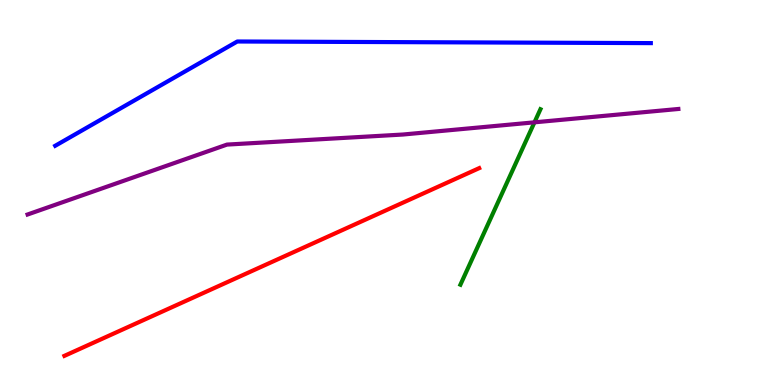[{'lines': ['blue', 'red'], 'intersections': []}, {'lines': ['green', 'red'], 'intersections': []}, {'lines': ['purple', 'red'], 'intersections': []}, {'lines': ['blue', 'green'], 'intersections': []}, {'lines': ['blue', 'purple'], 'intersections': []}, {'lines': ['green', 'purple'], 'intersections': [{'x': 6.9, 'y': 6.82}]}]